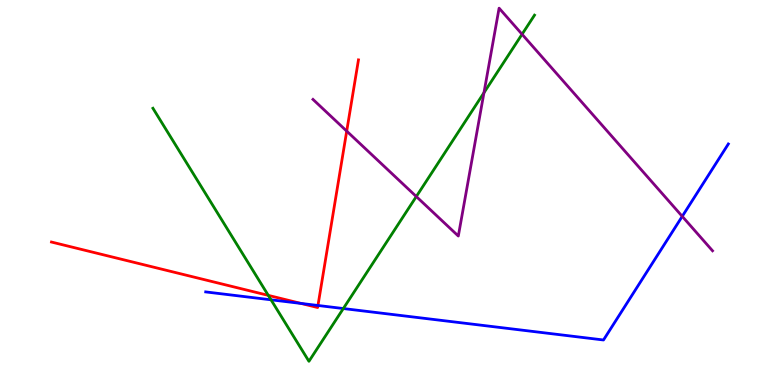[{'lines': ['blue', 'red'], 'intersections': [{'x': 3.88, 'y': 2.12}, {'x': 4.1, 'y': 2.07}]}, {'lines': ['green', 'red'], 'intersections': [{'x': 3.46, 'y': 2.33}]}, {'lines': ['purple', 'red'], 'intersections': [{'x': 4.47, 'y': 6.59}]}, {'lines': ['blue', 'green'], 'intersections': [{'x': 3.5, 'y': 2.21}, {'x': 4.43, 'y': 1.99}]}, {'lines': ['blue', 'purple'], 'intersections': [{'x': 8.8, 'y': 4.38}]}, {'lines': ['green', 'purple'], 'intersections': [{'x': 5.37, 'y': 4.9}, {'x': 6.24, 'y': 7.59}, {'x': 6.74, 'y': 9.11}]}]